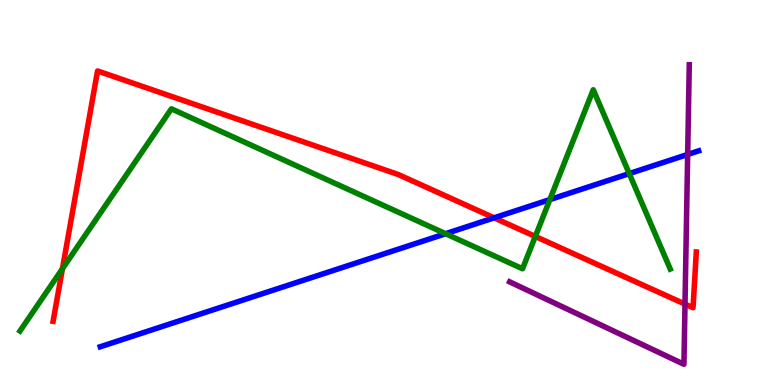[{'lines': ['blue', 'red'], 'intersections': [{'x': 6.38, 'y': 4.34}]}, {'lines': ['green', 'red'], 'intersections': [{'x': 0.806, 'y': 3.02}, {'x': 6.91, 'y': 3.86}]}, {'lines': ['purple', 'red'], 'intersections': [{'x': 8.84, 'y': 2.1}]}, {'lines': ['blue', 'green'], 'intersections': [{'x': 5.75, 'y': 3.93}, {'x': 7.1, 'y': 4.82}, {'x': 8.12, 'y': 5.49}]}, {'lines': ['blue', 'purple'], 'intersections': [{'x': 8.87, 'y': 5.99}]}, {'lines': ['green', 'purple'], 'intersections': []}]